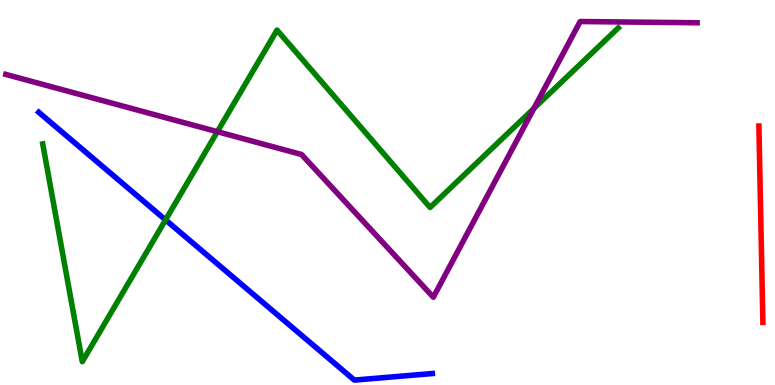[{'lines': ['blue', 'red'], 'intersections': []}, {'lines': ['green', 'red'], 'intersections': []}, {'lines': ['purple', 'red'], 'intersections': []}, {'lines': ['blue', 'green'], 'intersections': [{'x': 2.14, 'y': 4.29}]}, {'lines': ['blue', 'purple'], 'intersections': []}, {'lines': ['green', 'purple'], 'intersections': [{'x': 2.8, 'y': 6.58}, {'x': 6.89, 'y': 7.18}]}]